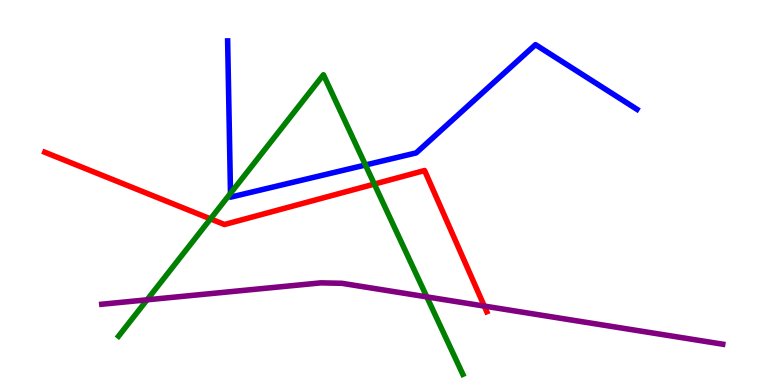[{'lines': ['blue', 'red'], 'intersections': []}, {'lines': ['green', 'red'], 'intersections': [{'x': 2.72, 'y': 4.31}, {'x': 4.83, 'y': 5.22}]}, {'lines': ['purple', 'red'], 'intersections': [{'x': 6.25, 'y': 2.05}]}, {'lines': ['blue', 'green'], 'intersections': [{'x': 2.97, 'y': 4.98}, {'x': 4.72, 'y': 5.71}]}, {'lines': ['blue', 'purple'], 'intersections': []}, {'lines': ['green', 'purple'], 'intersections': [{'x': 1.9, 'y': 2.21}, {'x': 5.51, 'y': 2.29}]}]